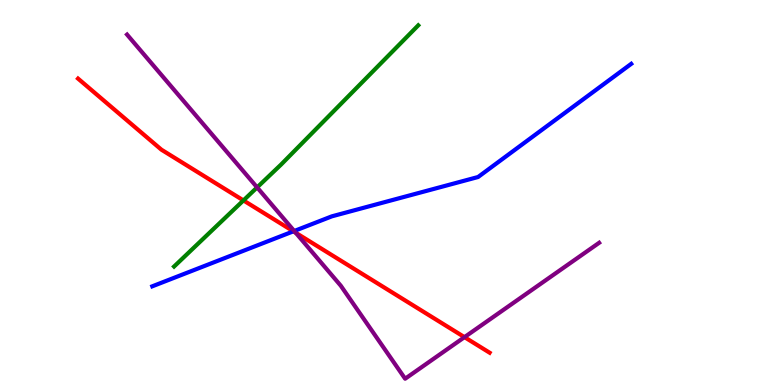[{'lines': ['blue', 'red'], 'intersections': [{'x': 3.79, 'y': 3.99}]}, {'lines': ['green', 'red'], 'intersections': [{'x': 3.14, 'y': 4.79}]}, {'lines': ['purple', 'red'], 'intersections': [{'x': 3.82, 'y': 3.95}, {'x': 5.99, 'y': 1.24}]}, {'lines': ['blue', 'green'], 'intersections': []}, {'lines': ['blue', 'purple'], 'intersections': [{'x': 3.8, 'y': 4.0}]}, {'lines': ['green', 'purple'], 'intersections': [{'x': 3.32, 'y': 5.13}]}]